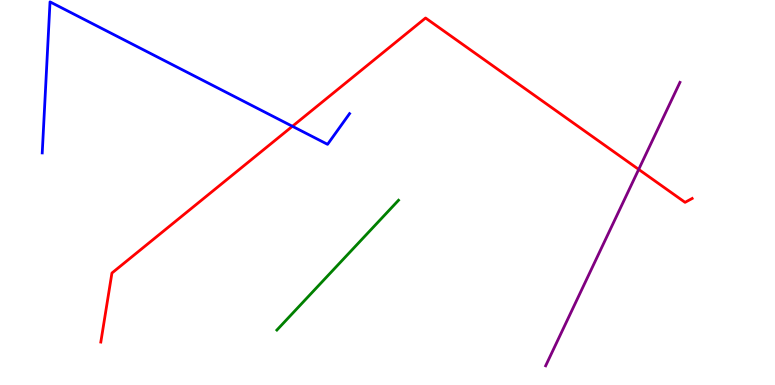[{'lines': ['blue', 'red'], 'intersections': [{'x': 3.77, 'y': 6.72}]}, {'lines': ['green', 'red'], 'intersections': []}, {'lines': ['purple', 'red'], 'intersections': [{'x': 8.24, 'y': 5.6}]}, {'lines': ['blue', 'green'], 'intersections': []}, {'lines': ['blue', 'purple'], 'intersections': []}, {'lines': ['green', 'purple'], 'intersections': []}]